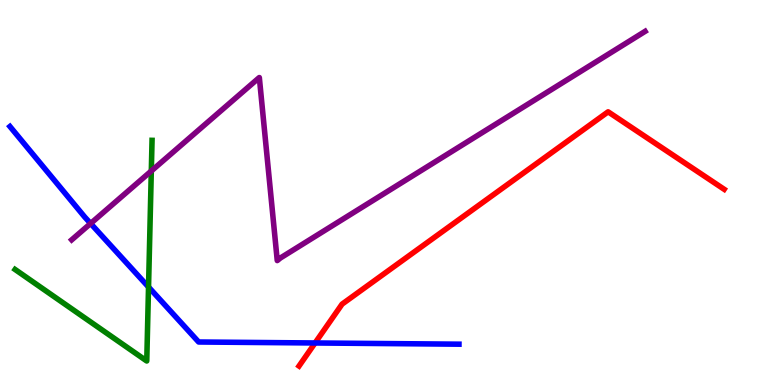[{'lines': ['blue', 'red'], 'intersections': [{'x': 4.07, 'y': 1.09}]}, {'lines': ['green', 'red'], 'intersections': []}, {'lines': ['purple', 'red'], 'intersections': []}, {'lines': ['blue', 'green'], 'intersections': [{'x': 1.92, 'y': 2.55}]}, {'lines': ['blue', 'purple'], 'intersections': [{'x': 1.17, 'y': 4.2}]}, {'lines': ['green', 'purple'], 'intersections': [{'x': 1.95, 'y': 5.56}]}]